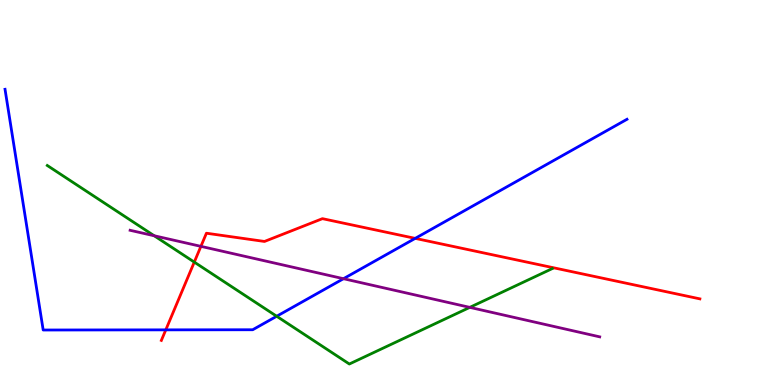[{'lines': ['blue', 'red'], 'intersections': [{'x': 2.14, 'y': 1.43}, {'x': 5.36, 'y': 3.81}]}, {'lines': ['green', 'red'], 'intersections': [{'x': 2.51, 'y': 3.19}]}, {'lines': ['purple', 'red'], 'intersections': [{'x': 2.59, 'y': 3.6}]}, {'lines': ['blue', 'green'], 'intersections': [{'x': 3.57, 'y': 1.79}]}, {'lines': ['blue', 'purple'], 'intersections': [{'x': 4.43, 'y': 2.76}]}, {'lines': ['green', 'purple'], 'intersections': [{'x': 1.99, 'y': 3.88}, {'x': 6.06, 'y': 2.02}]}]